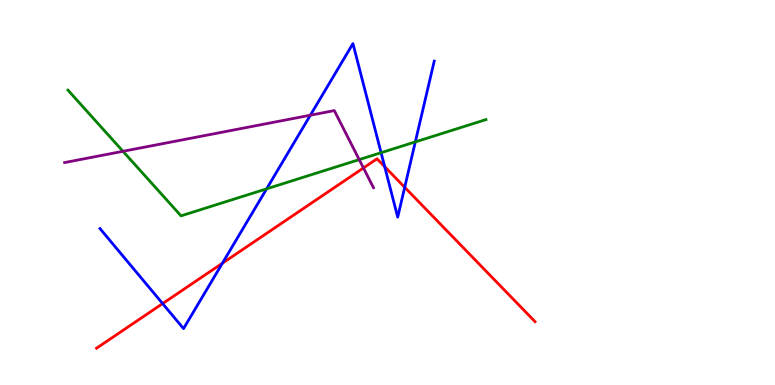[{'lines': ['blue', 'red'], 'intersections': [{'x': 2.1, 'y': 2.11}, {'x': 2.87, 'y': 3.16}, {'x': 4.96, 'y': 5.67}, {'x': 5.22, 'y': 5.13}]}, {'lines': ['green', 'red'], 'intersections': []}, {'lines': ['purple', 'red'], 'intersections': [{'x': 4.69, 'y': 5.64}]}, {'lines': ['blue', 'green'], 'intersections': [{'x': 3.44, 'y': 5.1}, {'x': 4.92, 'y': 6.03}, {'x': 5.36, 'y': 6.31}]}, {'lines': ['blue', 'purple'], 'intersections': [{'x': 4.0, 'y': 7.01}]}, {'lines': ['green', 'purple'], 'intersections': [{'x': 1.59, 'y': 6.07}, {'x': 4.63, 'y': 5.85}]}]